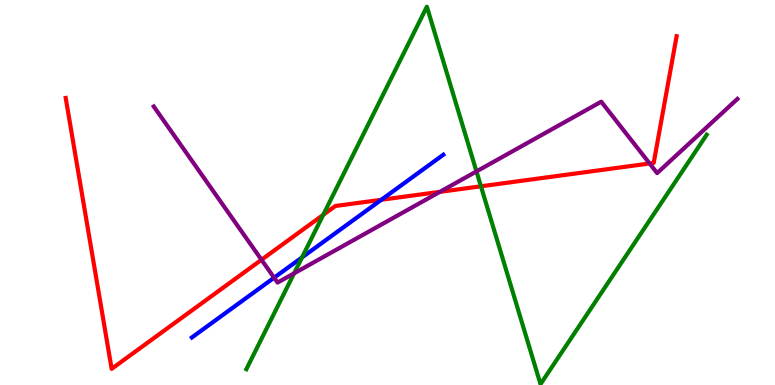[{'lines': ['blue', 'red'], 'intersections': [{'x': 4.92, 'y': 4.81}]}, {'lines': ['green', 'red'], 'intersections': [{'x': 4.17, 'y': 4.42}, {'x': 6.21, 'y': 5.16}]}, {'lines': ['purple', 'red'], 'intersections': [{'x': 3.37, 'y': 3.25}, {'x': 5.68, 'y': 5.02}, {'x': 8.38, 'y': 5.75}]}, {'lines': ['blue', 'green'], 'intersections': [{'x': 3.9, 'y': 3.31}]}, {'lines': ['blue', 'purple'], 'intersections': [{'x': 3.54, 'y': 2.79}]}, {'lines': ['green', 'purple'], 'intersections': [{'x': 3.79, 'y': 2.9}, {'x': 6.15, 'y': 5.55}]}]